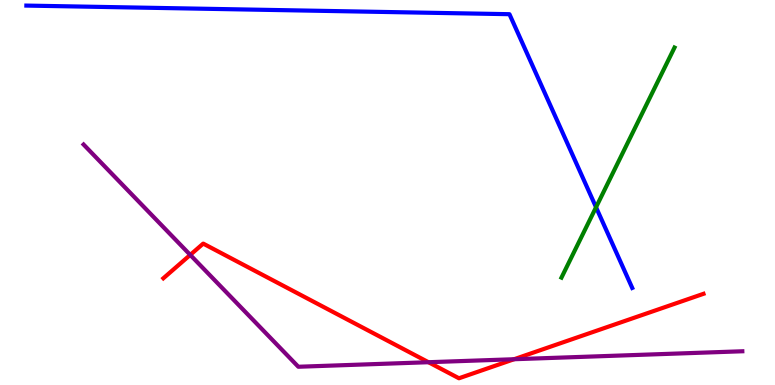[{'lines': ['blue', 'red'], 'intersections': []}, {'lines': ['green', 'red'], 'intersections': []}, {'lines': ['purple', 'red'], 'intersections': [{'x': 2.45, 'y': 3.38}, {'x': 5.53, 'y': 0.592}, {'x': 6.63, 'y': 0.669}]}, {'lines': ['blue', 'green'], 'intersections': [{'x': 7.69, 'y': 4.62}]}, {'lines': ['blue', 'purple'], 'intersections': []}, {'lines': ['green', 'purple'], 'intersections': []}]